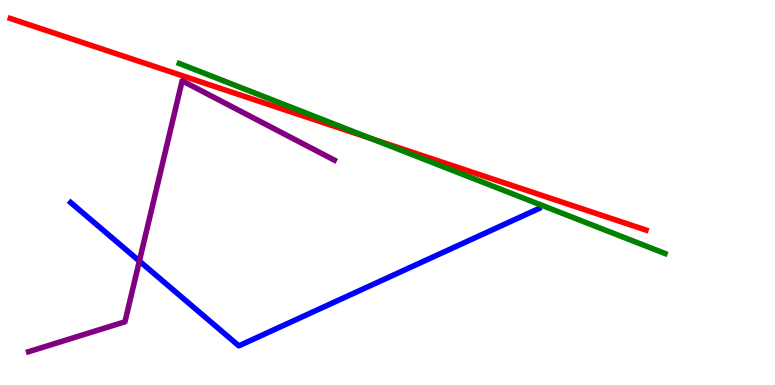[{'lines': ['blue', 'red'], 'intersections': []}, {'lines': ['green', 'red'], 'intersections': [{'x': 4.8, 'y': 6.4}]}, {'lines': ['purple', 'red'], 'intersections': []}, {'lines': ['blue', 'green'], 'intersections': []}, {'lines': ['blue', 'purple'], 'intersections': [{'x': 1.8, 'y': 3.22}]}, {'lines': ['green', 'purple'], 'intersections': []}]